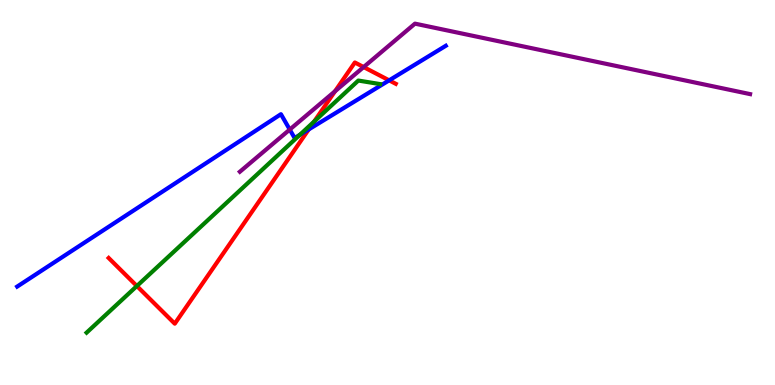[{'lines': ['blue', 'red'], 'intersections': [{'x': 3.98, 'y': 6.64}, {'x': 5.02, 'y': 7.91}]}, {'lines': ['green', 'red'], 'intersections': [{'x': 1.77, 'y': 2.57}, {'x': 4.05, 'y': 6.84}]}, {'lines': ['purple', 'red'], 'intersections': [{'x': 4.32, 'y': 7.63}, {'x': 4.69, 'y': 8.26}]}, {'lines': ['blue', 'green'], 'intersections': [{'x': 3.87, 'y': 6.5}]}, {'lines': ['blue', 'purple'], 'intersections': [{'x': 3.74, 'y': 6.64}]}, {'lines': ['green', 'purple'], 'intersections': []}]